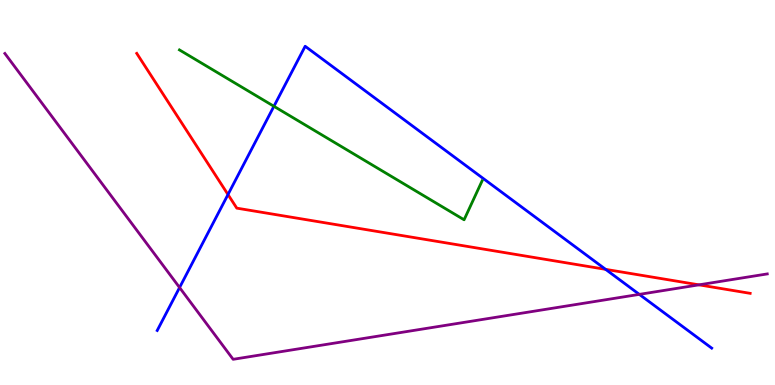[{'lines': ['blue', 'red'], 'intersections': [{'x': 2.94, 'y': 4.95}, {'x': 7.81, 'y': 3.0}]}, {'lines': ['green', 'red'], 'intersections': []}, {'lines': ['purple', 'red'], 'intersections': [{'x': 9.02, 'y': 2.6}]}, {'lines': ['blue', 'green'], 'intersections': [{'x': 3.53, 'y': 7.24}]}, {'lines': ['blue', 'purple'], 'intersections': [{'x': 2.32, 'y': 2.53}, {'x': 8.25, 'y': 2.35}]}, {'lines': ['green', 'purple'], 'intersections': []}]